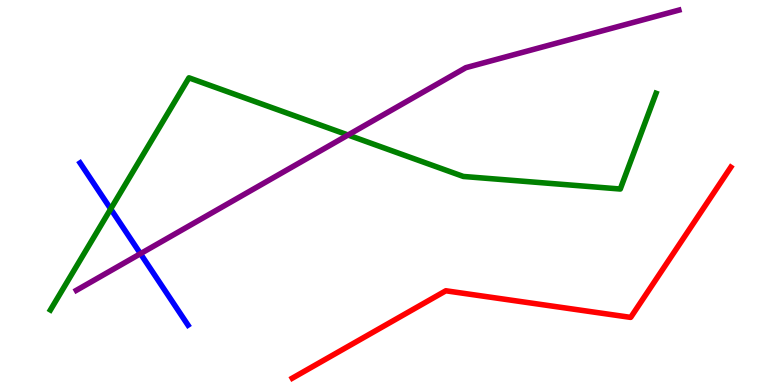[{'lines': ['blue', 'red'], 'intersections': []}, {'lines': ['green', 'red'], 'intersections': []}, {'lines': ['purple', 'red'], 'intersections': []}, {'lines': ['blue', 'green'], 'intersections': [{'x': 1.43, 'y': 4.57}]}, {'lines': ['blue', 'purple'], 'intersections': [{'x': 1.81, 'y': 3.41}]}, {'lines': ['green', 'purple'], 'intersections': [{'x': 4.49, 'y': 6.49}]}]